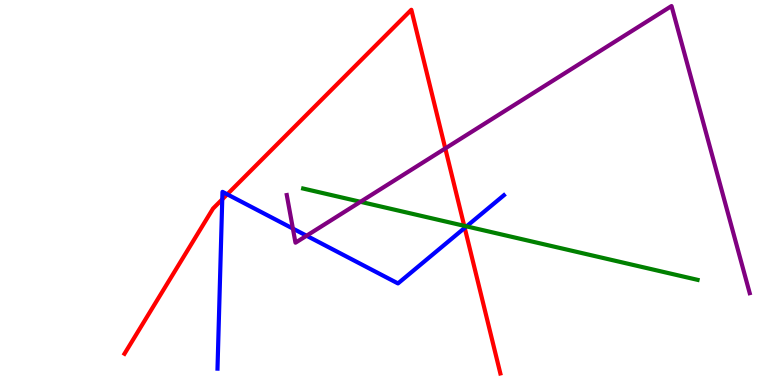[{'lines': ['blue', 'red'], 'intersections': [{'x': 2.87, 'y': 4.82}, {'x': 2.93, 'y': 4.95}, {'x': 6.0, 'y': 4.08}]}, {'lines': ['green', 'red'], 'intersections': [{'x': 5.99, 'y': 4.13}]}, {'lines': ['purple', 'red'], 'intersections': [{'x': 5.75, 'y': 6.14}]}, {'lines': ['blue', 'green'], 'intersections': [{'x': 6.02, 'y': 4.12}]}, {'lines': ['blue', 'purple'], 'intersections': [{'x': 3.78, 'y': 4.06}, {'x': 3.96, 'y': 3.88}]}, {'lines': ['green', 'purple'], 'intersections': [{'x': 4.65, 'y': 4.76}]}]